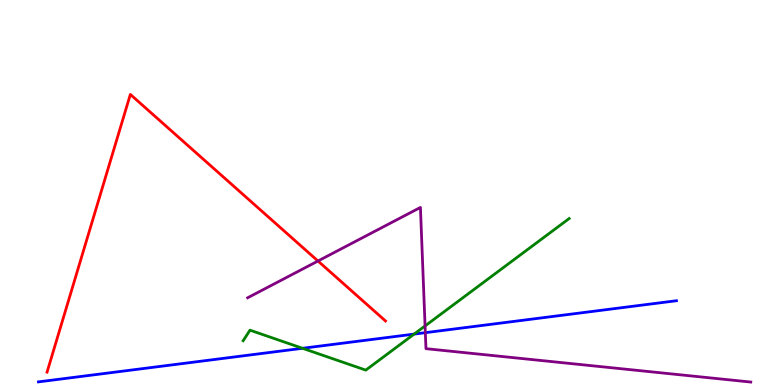[{'lines': ['blue', 'red'], 'intersections': []}, {'lines': ['green', 'red'], 'intersections': []}, {'lines': ['purple', 'red'], 'intersections': [{'x': 4.1, 'y': 3.22}]}, {'lines': ['blue', 'green'], 'intersections': [{'x': 3.9, 'y': 0.953}, {'x': 5.34, 'y': 1.32}]}, {'lines': ['blue', 'purple'], 'intersections': [{'x': 5.49, 'y': 1.36}]}, {'lines': ['green', 'purple'], 'intersections': [{'x': 5.48, 'y': 1.53}]}]